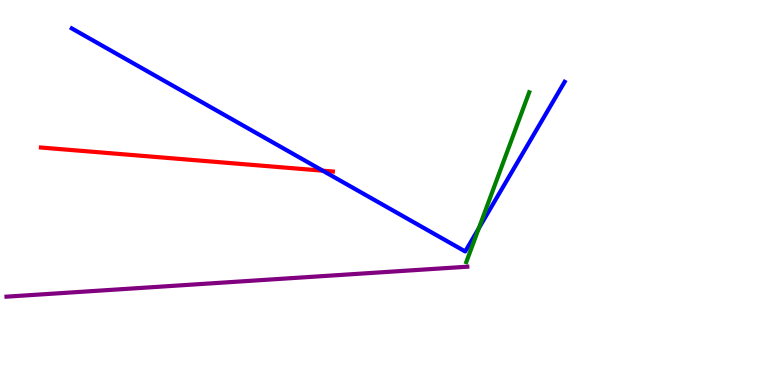[{'lines': ['blue', 'red'], 'intersections': [{'x': 4.16, 'y': 5.57}]}, {'lines': ['green', 'red'], 'intersections': []}, {'lines': ['purple', 'red'], 'intersections': []}, {'lines': ['blue', 'green'], 'intersections': [{'x': 6.18, 'y': 4.07}]}, {'lines': ['blue', 'purple'], 'intersections': []}, {'lines': ['green', 'purple'], 'intersections': []}]